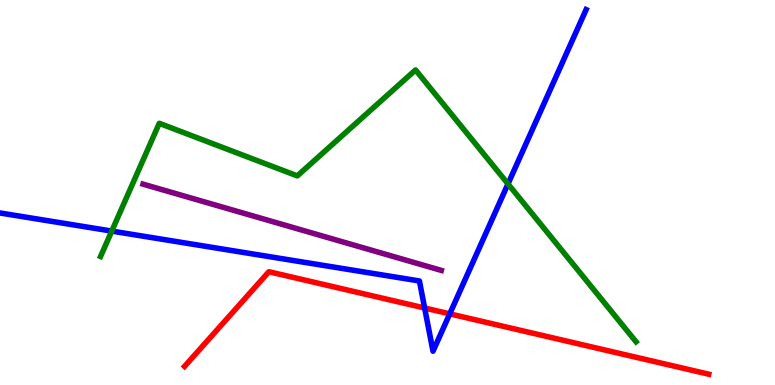[{'lines': ['blue', 'red'], 'intersections': [{'x': 5.48, 'y': 2.0}, {'x': 5.8, 'y': 1.85}]}, {'lines': ['green', 'red'], 'intersections': []}, {'lines': ['purple', 'red'], 'intersections': []}, {'lines': ['blue', 'green'], 'intersections': [{'x': 1.44, 'y': 4.0}, {'x': 6.55, 'y': 5.22}]}, {'lines': ['blue', 'purple'], 'intersections': []}, {'lines': ['green', 'purple'], 'intersections': []}]